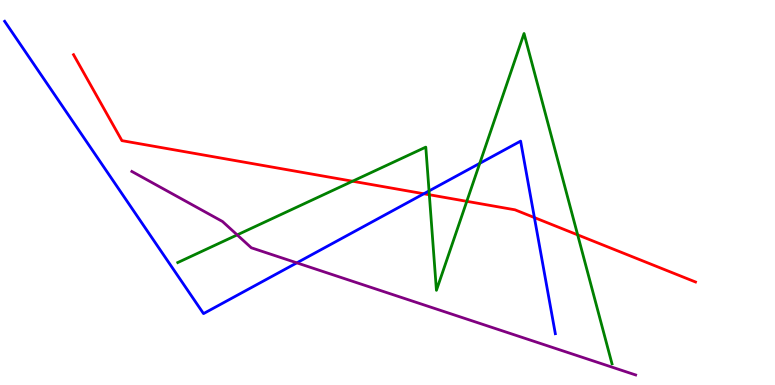[{'lines': ['blue', 'red'], 'intersections': [{'x': 5.47, 'y': 4.97}, {'x': 6.9, 'y': 4.35}]}, {'lines': ['green', 'red'], 'intersections': [{'x': 4.55, 'y': 5.29}, {'x': 5.54, 'y': 4.94}, {'x': 6.02, 'y': 4.77}, {'x': 7.45, 'y': 3.9}]}, {'lines': ['purple', 'red'], 'intersections': []}, {'lines': ['blue', 'green'], 'intersections': [{'x': 5.54, 'y': 5.04}, {'x': 6.19, 'y': 5.76}]}, {'lines': ['blue', 'purple'], 'intersections': [{'x': 3.83, 'y': 3.17}]}, {'lines': ['green', 'purple'], 'intersections': [{'x': 3.06, 'y': 3.9}]}]